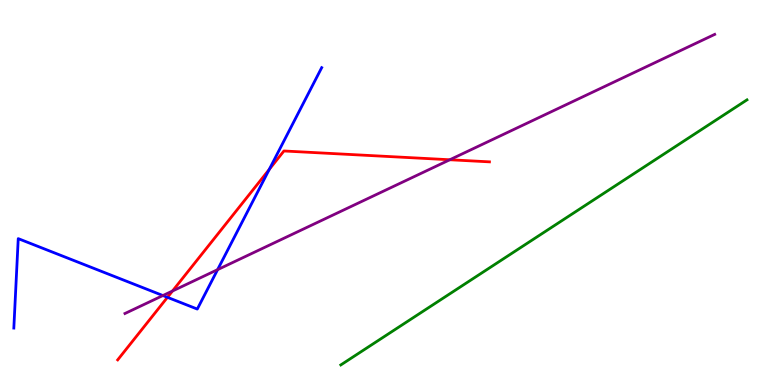[{'lines': ['blue', 'red'], 'intersections': [{'x': 2.16, 'y': 2.28}, {'x': 3.47, 'y': 5.6}]}, {'lines': ['green', 'red'], 'intersections': []}, {'lines': ['purple', 'red'], 'intersections': [{'x': 2.23, 'y': 2.44}, {'x': 5.8, 'y': 5.85}]}, {'lines': ['blue', 'green'], 'intersections': []}, {'lines': ['blue', 'purple'], 'intersections': [{'x': 2.1, 'y': 2.32}, {'x': 2.81, 'y': 3.0}]}, {'lines': ['green', 'purple'], 'intersections': []}]